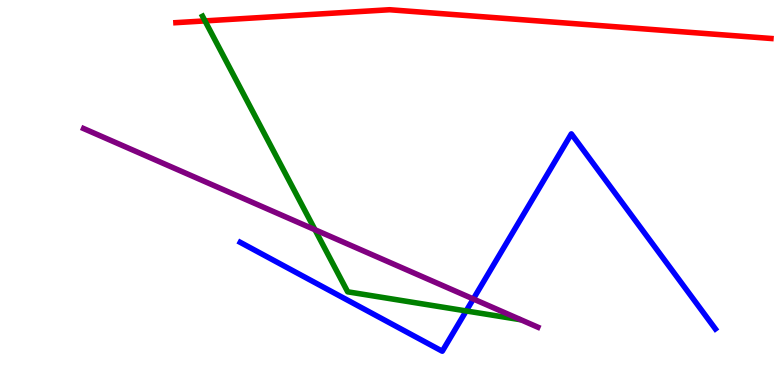[{'lines': ['blue', 'red'], 'intersections': []}, {'lines': ['green', 'red'], 'intersections': [{'x': 2.64, 'y': 9.46}]}, {'lines': ['purple', 'red'], 'intersections': []}, {'lines': ['blue', 'green'], 'intersections': [{'x': 6.02, 'y': 1.92}]}, {'lines': ['blue', 'purple'], 'intersections': [{'x': 6.11, 'y': 2.23}]}, {'lines': ['green', 'purple'], 'intersections': [{'x': 4.06, 'y': 4.03}]}]